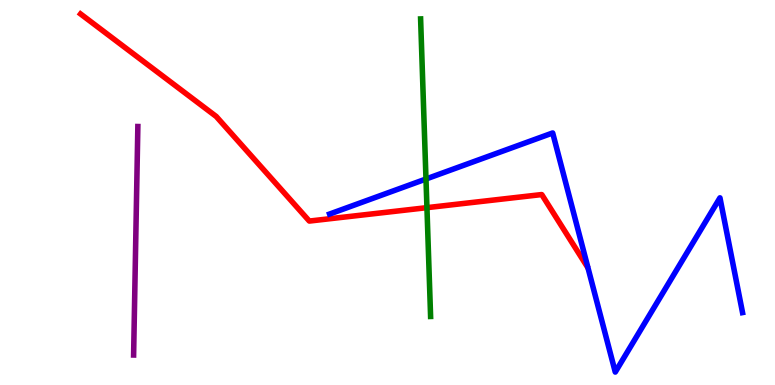[{'lines': ['blue', 'red'], 'intersections': []}, {'lines': ['green', 'red'], 'intersections': [{'x': 5.51, 'y': 4.61}]}, {'lines': ['purple', 'red'], 'intersections': []}, {'lines': ['blue', 'green'], 'intersections': [{'x': 5.5, 'y': 5.35}]}, {'lines': ['blue', 'purple'], 'intersections': []}, {'lines': ['green', 'purple'], 'intersections': []}]